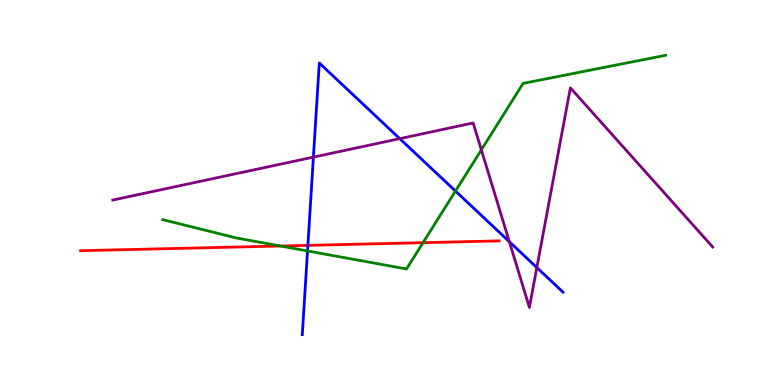[{'lines': ['blue', 'red'], 'intersections': [{'x': 3.97, 'y': 3.63}]}, {'lines': ['green', 'red'], 'intersections': [{'x': 3.62, 'y': 3.61}, {'x': 5.46, 'y': 3.7}]}, {'lines': ['purple', 'red'], 'intersections': []}, {'lines': ['blue', 'green'], 'intersections': [{'x': 3.97, 'y': 3.48}, {'x': 5.88, 'y': 5.04}]}, {'lines': ['blue', 'purple'], 'intersections': [{'x': 4.04, 'y': 5.92}, {'x': 5.16, 'y': 6.4}, {'x': 6.57, 'y': 3.72}, {'x': 6.93, 'y': 3.05}]}, {'lines': ['green', 'purple'], 'intersections': [{'x': 6.21, 'y': 6.11}]}]